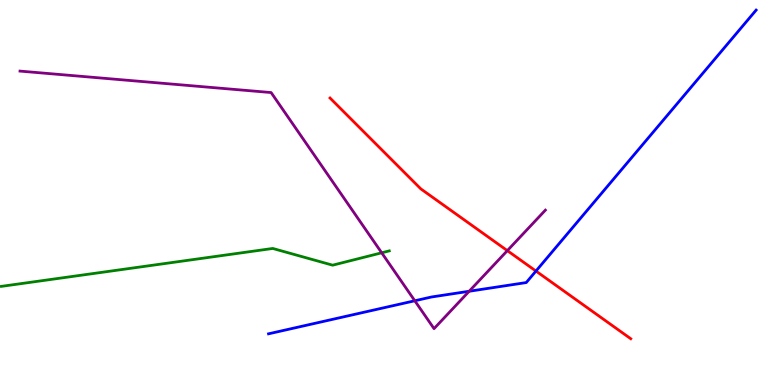[{'lines': ['blue', 'red'], 'intersections': [{'x': 6.92, 'y': 2.96}]}, {'lines': ['green', 'red'], 'intersections': []}, {'lines': ['purple', 'red'], 'intersections': [{'x': 6.55, 'y': 3.49}]}, {'lines': ['blue', 'green'], 'intersections': []}, {'lines': ['blue', 'purple'], 'intersections': [{'x': 5.35, 'y': 2.19}, {'x': 6.05, 'y': 2.43}]}, {'lines': ['green', 'purple'], 'intersections': [{'x': 4.93, 'y': 3.43}]}]